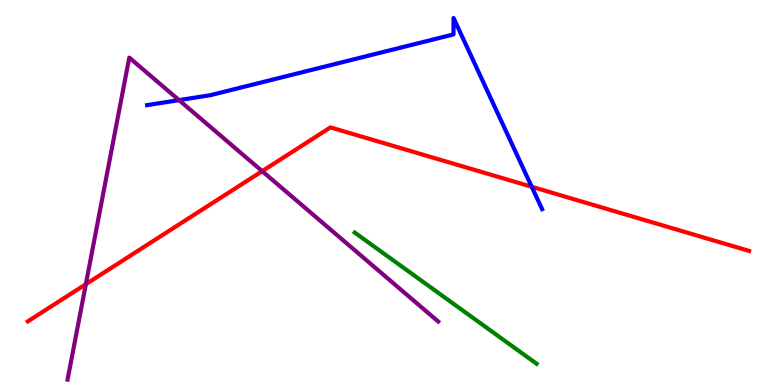[{'lines': ['blue', 'red'], 'intersections': [{'x': 6.86, 'y': 5.15}]}, {'lines': ['green', 'red'], 'intersections': []}, {'lines': ['purple', 'red'], 'intersections': [{'x': 1.11, 'y': 2.62}, {'x': 3.38, 'y': 5.55}]}, {'lines': ['blue', 'green'], 'intersections': []}, {'lines': ['blue', 'purple'], 'intersections': [{'x': 2.31, 'y': 7.4}]}, {'lines': ['green', 'purple'], 'intersections': []}]